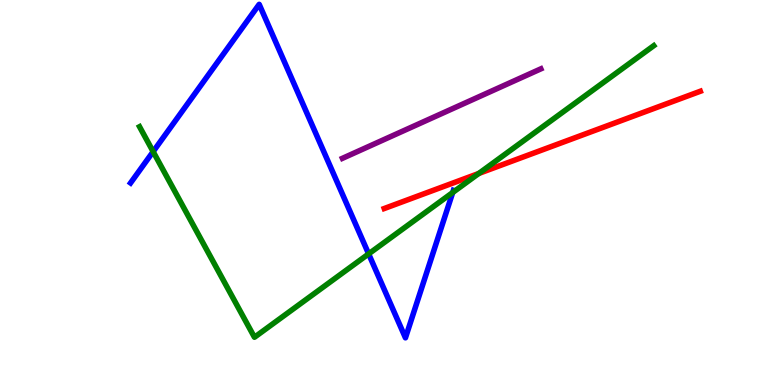[{'lines': ['blue', 'red'], 'intersections': []}, {'lines': ['green', 'red'], 'intersections': [{'x': 6.18, 'y': 5.49}]}, {'lines': ['purple', 'red'], 'intersections': []}, {'lines': ['blue', 'green'], 'intersections': [{'x': 1.98, 'y': 6.06}, {'x': 4.76, 'y': 3.41}, {'x': 5.84, 'y': 5.0}]}, {'lines': ['blue', 'purple'], 'intersections': []}, {'lines': ['green', 'purple'], 'intersections': []}]